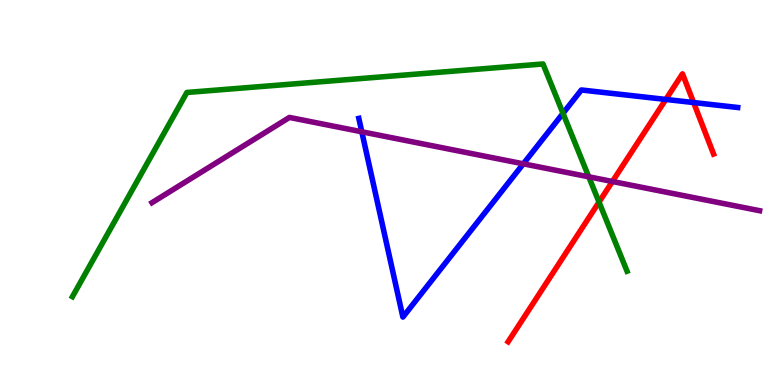[{'lines': ['blue', 'red'], 'intersections': [{'x': 8.59, 'y': 7.42}, {'x': 8.95, 'y': 7.34}]}, {'lines': ['green', 'red'], 'intersections': [{'x': 7.73, 'y': 4.75}]}, {'lines': ['purple', 'red'], 'intersections': [{'x': 7.9, 'y': 5.29}]}, {'lines': ['blue', 'green'], 'intersections': [{'x': 7.26, 'y': 7.06}]}, {'lines': ['blue', 'purple'], 'intersections': [{'x': 4.67, 'y': 6.58}, {'x': 6.75, 'y': 5.74}]}, {'lines': ['green', 'purple'], 'intersections': [{'x': 7.6, 'y': 5.41}]}]